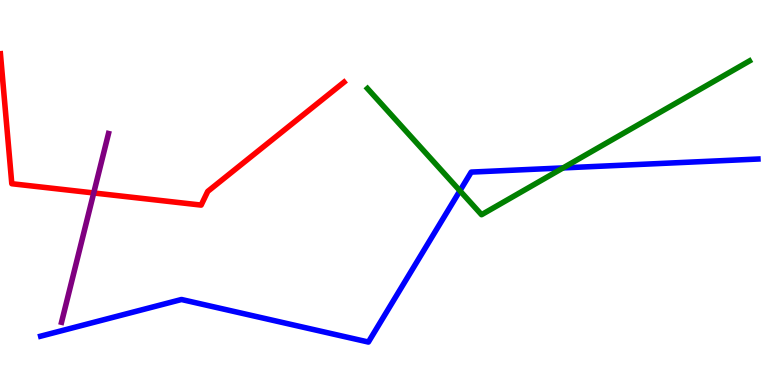[{'lines': ['blue', 'red'], 'intersections': []}, {'lines': ['green', 'red'], 'intersections': []}, {'lines': ['purple', 'red'], 'intersections': [{'x': 1.21, 'y': 4.99}]}, {'lines': ['blue', 'green'], 'intersections': [{'x': 5.93, 'y': 5.04}, {'x': 7.27, 'y': 5.64}]}, {'lines': ['blue', 'purple'], 'intersections': []}, {'lines': ['green', 'purple'], 'intersections': []}]